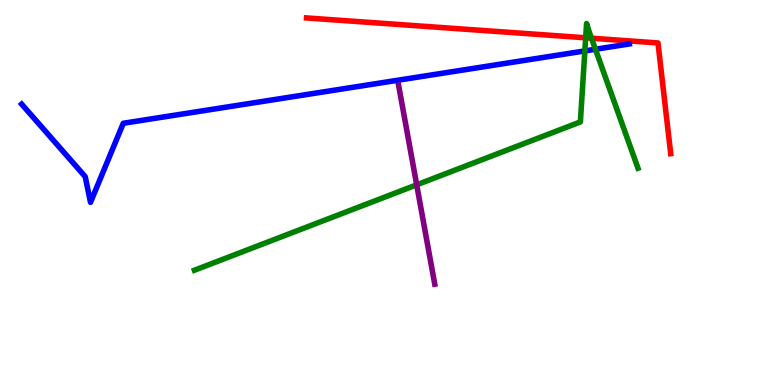[{'lines': ['blue', 'red'], 'intersections': []}, {'lines': ['green', 'red'], 'intersections': [{'x': 7.56, 'y': 9.02}, {'x': 7.63, 'y': 9.01}]}, {'lines': ['purple', 'red'], 'intersections': []}, {'lines': ['blue', 'green'], 'intersections': [{'x': 7.55, 'y': 8.68}, {'x': 7.68, 'y': 8.72}]}, {'lines': ['blue', 'purple'], 'intersections': []}, {'lines': ['green', 'purple'], 'intersections': [{'x': 5.38, 'y': 5.2}]}]